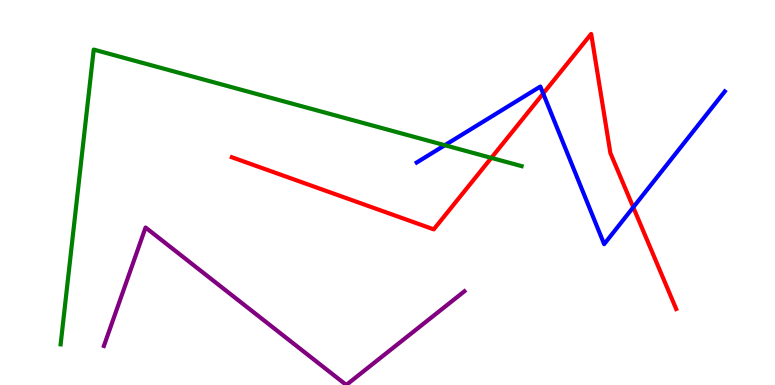[{'lines': ['blue', 'red'], 'intersections': [{'x': 7.01, 'y': 7.57}, {'x': 8.17, 'y': 4.62}]}, {'lines': ['green', 'red'], 'intersections': [{'x': 6.34, 'y': 5.9}]}, {'lines': ['purple', 'red'], 'intersections': []}, {'lines': ['blue', 'green'], 'intersections': [{'x': 5.74, 'y': 6.23}]}, {'lines': ['blue', 'purple'], 'intersections': []}, {'lines': ['green', 'purple'], 'intersections': []}]